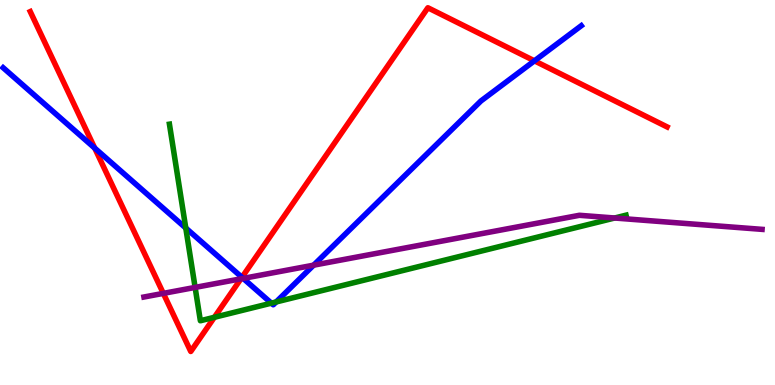[{'lines': ['blue', 'red'], 'intersections': [{'x': 1.22, 'y': 6.15}, {'x': 3.12, 'y': 2.8}, {'x': 6.9, 'y': 8.42}]}, {'lines': ['green', 'red'], 'intersections': [{'x': 2.77, 'y': 1.76}]}, {'lines': ['purple', 'red'], 'intersections': [{'x': 2.11, 'y': 2.38}, {'x': 3.11, 'y': 2.76}]}, {'lines': ['blue', 'green'], 'intersections': [{'x': 2.4, 'y': 4.08}, {'x': 3.5, 'y': 2.13}, {'x': 3.56, 'y': 2.16}]}, {'lines': ['blue', 'purple'], 'intersections': [{'x': 3.14, 'y': 2.77}, {'x': 4.05, 'y': 3.11}]}, {'lines': ['green', 'purple'], 'intersections': [{'x': 2.52, 'y': 2.53}, {'x': 7.93, 'y': 4.34}]}]